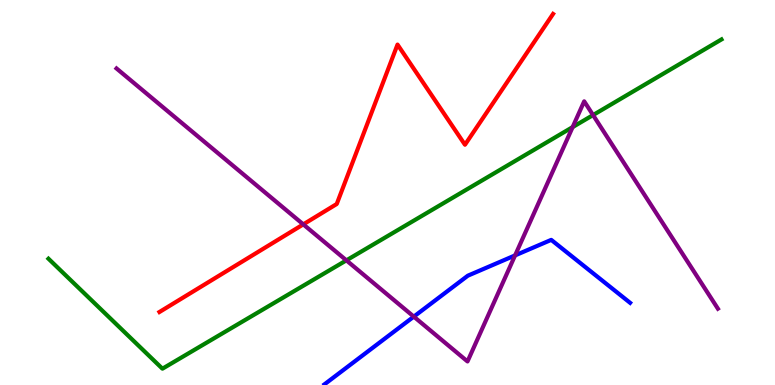[{'lines': ['blue', 'red'], 'intersections': []}, {'lines': ['green', 'red'], 'intersections': []}, {'lines': ['purple', 'red'], 'intersections': [{'x': 3.91, 'y': 4.17}]}, {'lines': ['blue', 'green'], 'intersections': []}, {'lines': ['blue', 'purple'], 'intersections': [{'x': 5.34, 'y': 1.78}, {'x': 6.65, 'y': 3.37}]}, {'lines': ['green', 'purple'], 'intersections': [{'x': 4.47, 'y': 3.24}, {'x': 7.39, 'y': 6.7}, {'x': 7.65, 'y': 7.01}]}]